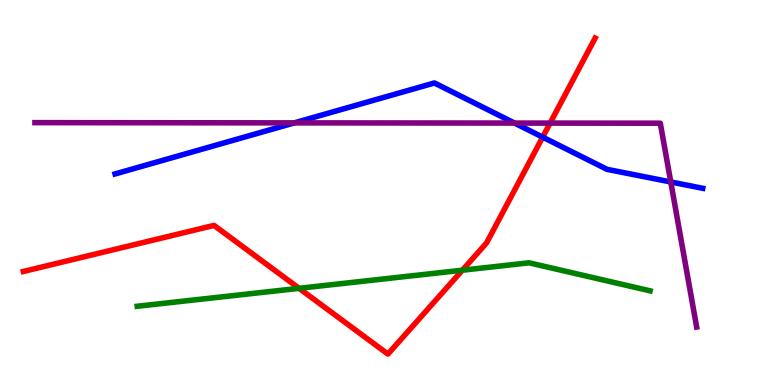[{'lines': ['blue', 'red'], 'intersections': [{'x': 7.0, 'y': 6.44}]}, {'lines': ['green', 'red'], 'intersections': [{'x': 3.86, 'y': 2.51}, {'x': 5.97, 'y': 2.98}]}, {'lines': ['purple', 'red'], 'intersections': [{'x': 7.1, 'y': 6.8}]}, {'lines': ['blue', 'green'], 'intersections': []}, {'lines': ['blue', 'purple'], 'intersections': [{'x': 3.8, 'y': 6.81}, {'x': 6.64, 'y': 6.8}, {'x': 8.66, 'y': 5.27}]}, {'lines': ['green', 'purple'], 'intersections': []}]